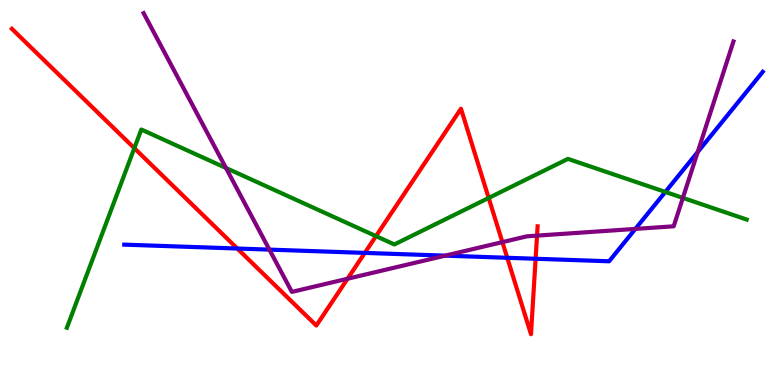[{'lines': ['blue', 'red'], 'intersections': [{'x': 3.06, 'y': 3.54}, {'x': 4.71, 'y': 3.43}, {'x': 6.55, 'y': 3.3}, {'x': 6.91, 'y': 3.28}]}, {'lines': ['green', 'red'], 'intersections': [{'x': 1.73, 'y': 6.15}, {'x': 4.85, 'y': 3.87}, {'x': 6.31, 'y': 4.86}]}, {'lines': ['purple', 'red'], 'intersections': [{'x': 4.48, 'y': 2.76}, {'x': 6.48, 'y': 3.71}, {'x': 6.93, 'y': 3.88}]}, {'lines': ['blue', 'green'], 'intersections': [{'x': 8.59, 'y': 5.01}]}, {'lines': ['blue', 'purple'], 'intersections': [{'x': 3.48, 'y': 3.52}, {'x': 5.74, 'y': 3.36}, {'x': 8.2, 'y': 4.05}, {'x': 9.0, 'y': 6.05}]}, {'lines': ['green', 'purple'], 'intersections': [{'x': 2.92, 'y': 5.64}, {'x': 8.81, 'y': 4.86}]}]